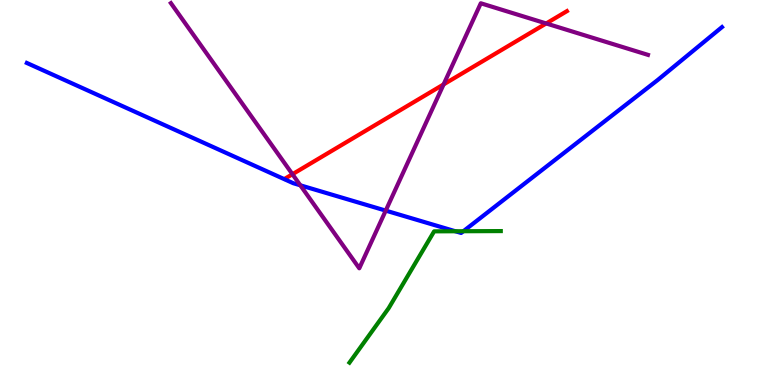[{'lines': ['blue', 'red'], 'intersections': []}, {'lines': ['green', 'red'], 'intersections': []}, {'lines': ['purple', 'red'], 'intersections': [{'x': 3.77, 'y': 5.47}, {'x': 5.72, 'y': 7.81}, {'x': 7.05, 'y': 9.39}]}, {'lines': ['blue', 'green'], 'intersections': [{'x': 5.88, 'y': 3.99}, {'x': 5.98, 'y': 3.99}]}, {'lines': ['blue', 'purple'], 'intersections': [{'x': 3.88, 'y': 5.19}, {'x': 4.98, 'y': 4.53}]}, {'lines': ['green', 'purple'], 'intersections': []}]